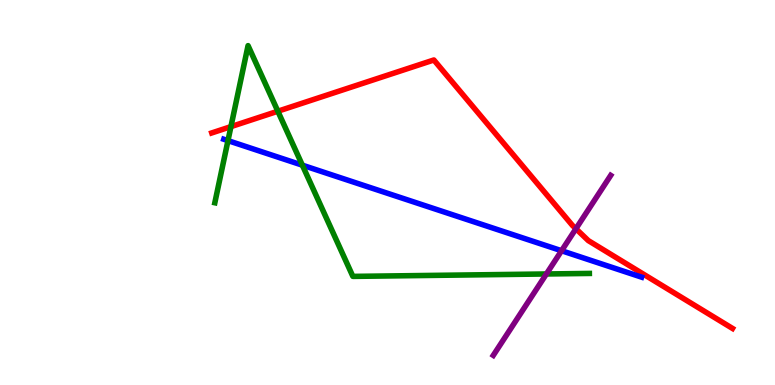[{'lines': ['blue', 'red'], 'intersections': []}, {'lines': ['green', 'red'], 'intersections': [{'x': 2.98, 'y': 6.71}, {'x': 3.59, 'y': 7.11}]}, {'lines': ['purple', 'red'], 'intersections': [{'x': 7.43, 'y': 4.06}]}, {'lines': ['blue', 'green'], 'intersections': [{'x': 2.94, 'y': 6.35}, {'x': 3.9, 'y': 5.71}]}, {'lines': ['blue', 'purple'], 'intersections': [{'x': 7.25, 'y': 3.49}]}, {'lines': ['green', 'purple'], 'intersections': [{'x': 7.05, 'y': 2.88}]}]